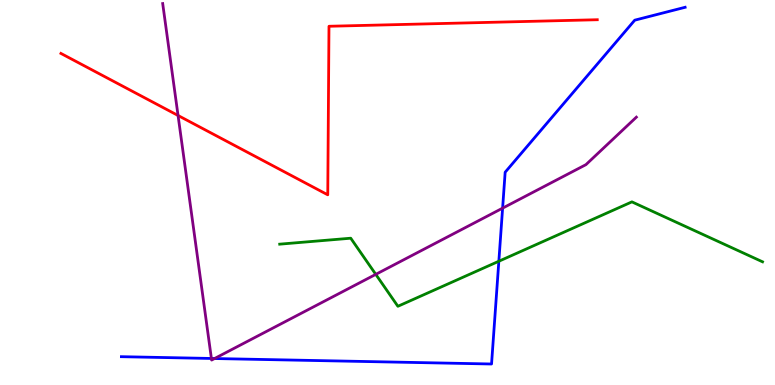[{'lines': ['blue', 'red'], 'intersections': []}, {'lines': ['green', 'red'], 'intersections': []}, {'lines': ['purple', 'red'], 'intersections': [{'x': 2.3, 'y': 7.0}]}, {'lines': ['blue', 'green'], 'intersections': [{'x': 6.44, 'y': 3.21}]}, {'lines': ['blue', 'purple'], 'intersections': [{'x': 2.73, 'y': 0.689}, {'x': 2.77, 'y': 0.688}, {'x': 6.49, 'y': 4.59}]}, {'lines': ['green', 'purple'], 'intersections': [{'x': 4.85, 'y': 2.87}]}]